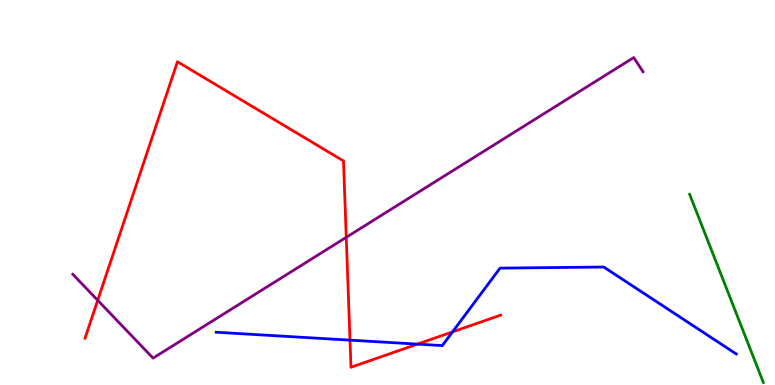[{'lines': ['blue', 'red'], 'intersections': [{'x': 4.52, 'y': 1.17}, {'x': 5.39, 'y': 1.06}, {'x': 5.84, 'y': 1.38}]}, {'lines': ['green', 'red'], 'intersections': []}, {'lines': ['purple', 'red'], 'intersections': [{'x': 1.26, 'y': 2.2}, {'x': 4.47, 'y': 3.84}]}, {'lines': ['blue', 'green'], 'intersections': []}, {'lines': ['blue', 'purple'], 'intersections': []}, {'lines': ['green', 'purple'], 'intersections': []}]